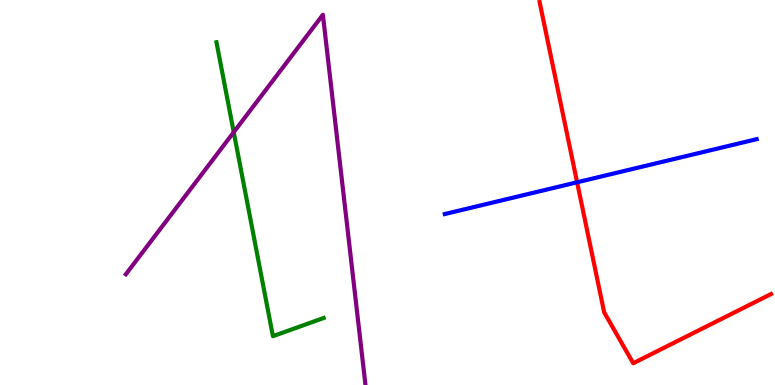[{'lines': ['blue', 'red'], 'intersections': [{'x': 7.45, 'y': 5.27}]}, {'lines': ['green', 'red'], 'intersections': []}, {'lines': ['purple', 'red'], 'intersections': []}, {'lines': ['blue', 'green'], 'intersections': []}, {'lines': ['blue', 'purple'], 'intersections': []}, {'lines': ['green', 'purple'], 'intersections': [{'x': 3.02, 'y': 6.57}]}]